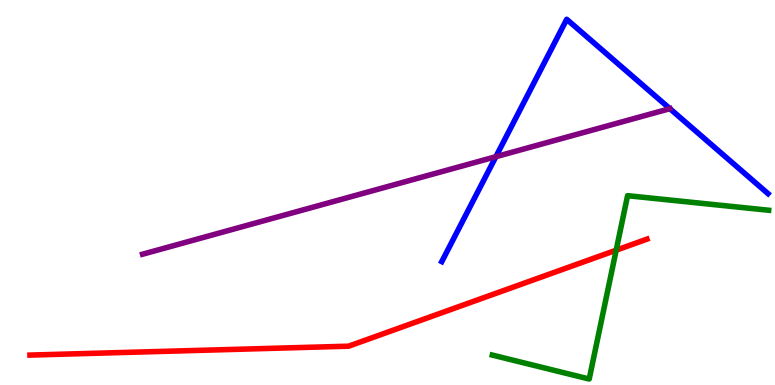[{'lines': ['blue', 'red'], 'intersections': []}, {'lines': ['green', 'red'], 'intersections': [{'x': 7.95, 'y': 3.5}]}, {'lines': ['purple', 'red'], 'intersections': []}, {'lines': ['blue', 'green'], 'intersections': []}, {'lines': ['blue', 'purple'], 'intersections': [{'x': 6.4, 'y': 5.93}, {'x': 8.64, 'y': 7.18}]}, {'lines': ['green', 'purple'], 'intersections': []}]